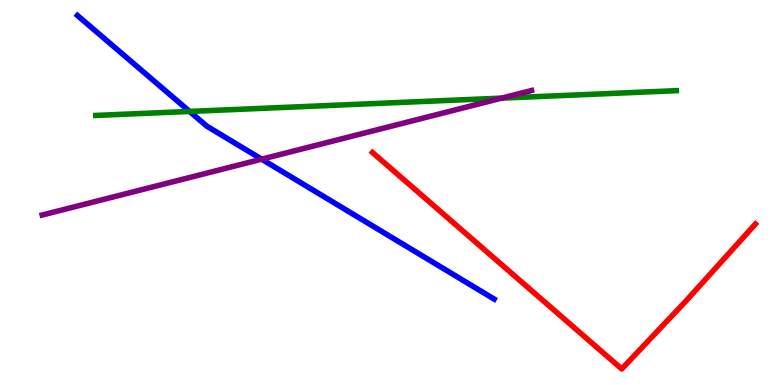[{'lines': ['blue', 'red'], 'intersections': []}, {'lines': ['green', 'red'], 'intersections': []}, {'lines': ['purple', 'red'], 'intersections': []}, {'lines': ['blue', 'green'], 'intersections': [{'x': 2.45, 'y': 7.11}]}, {'lines': ['blue', 'purple'], 'intersections': [{'x': 3.38, 'y': 5.87}]}, {'lines': ['green', 'purple'], 'intersections': [{'x': 6.47, 'y': 7.45}]}]